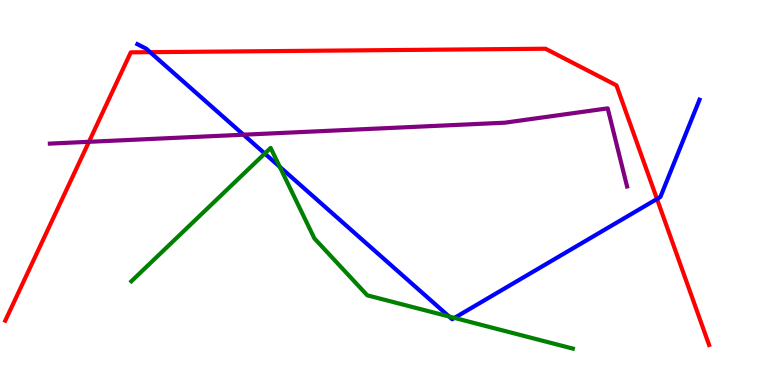[{'lines': ['blue', 'red'], 'intersections': [{'x': 1.94, 'y': 8.64}, {'x': 8.48, 'y': 4.83}]}, {'lines': ['green', 'red'], 'intersections': []}, {'lines': ['purple', 'red'], 'intersections': [{'x': 1.15, 'y': 6.32}]}, {'lines': ['blue', 'green'], 'intersections': [{'x': 3.42, 'y': 6.01}, {'x': 3.61, 'y': 5.67}, {'x': 5.8, 'y': 1.78}, {'x': 5.86, 'y': 1.74}]}, {'lines': ['blue', 'purple'], 'intersections': [{'x': 3.14, 'y': 6.5}]}, {'lines': ['green', 'purple'], 'intersections': []}]